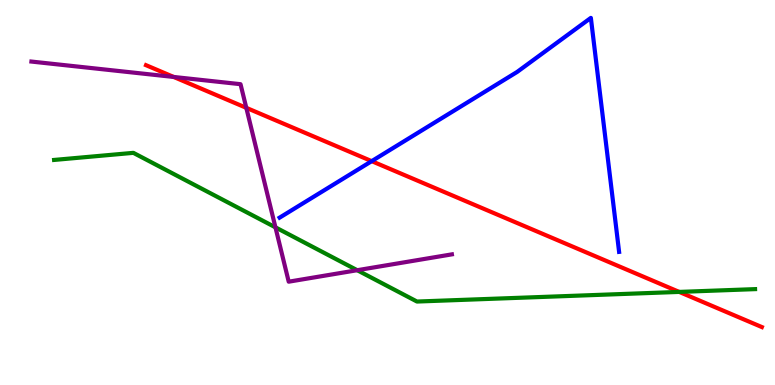[{'lines': ['blue', 'red'], 'intersections': [{'x': 4.8, 'y': 5.81}]}, {'lines': ['green', 'red'], 'intersections': [{'x': 8.76, 'y': 2.42}]}, {'lines': ['purple', 'red'], 'intersections': [{'x': 2.24, 'y': 8.0}, {'x': 3.18, 'y': 7.2}]}, {'lines': ['blue', 'green'], 'intersections': []}, {'lines': ['blue', 'purple'], 'intersections': []}, {'lines': ['green', 'purple'], 'intersections': [{'x': 3.55, 'y': 4.1}, {'x': 4.61, 'y': 2.98}]}]